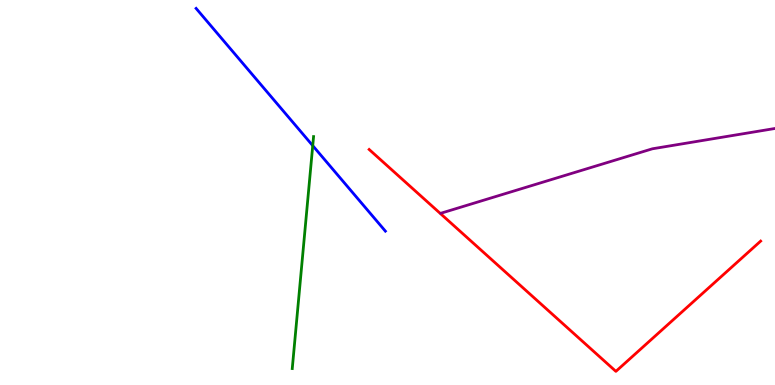[{'lines': ['blue', 'red'], 'intersections': []}, {'lines': ['green', 'red'], 'intersections': []}, {'lines': ['purple', 'red'], 'intersections': []}, {'lines': ['blue', 'green'], 'intersections': [{'x': 4.04, 'y': 6.22}]}, {'lines': ['blue', 'purple'], 'intersections': []}, {'lines': ['green', 'purple'], 'intersections': []}]